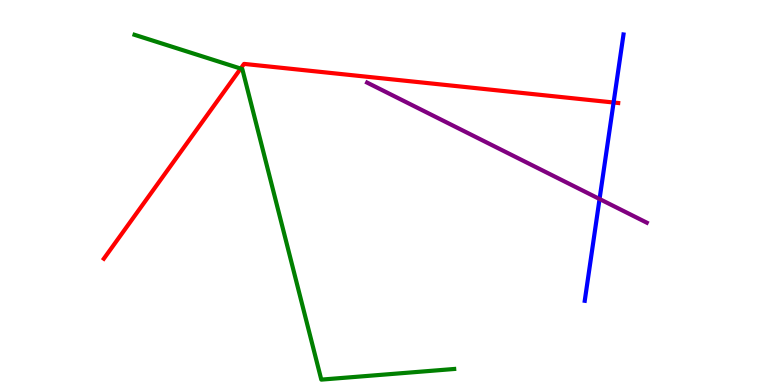[{'lines': ['blue', 'red'], 'intersections': [{'x': 7.92, 'y': 7.34}]}, {'lines': ['green', 'red'], 'intersections': [{'x': 3.11, 'y': 8.22}]}, {'lines': ['purple', 'red'], 'intersections': []}, {'lines': ['blue', 'green'], 'intersections': []}, {'lines': ['blue', 'purple'], 'intersections': [{'x': 7.74, 'y': 4.83}]}, {'lines': ['green', 'purple'], 'intersections': []}]